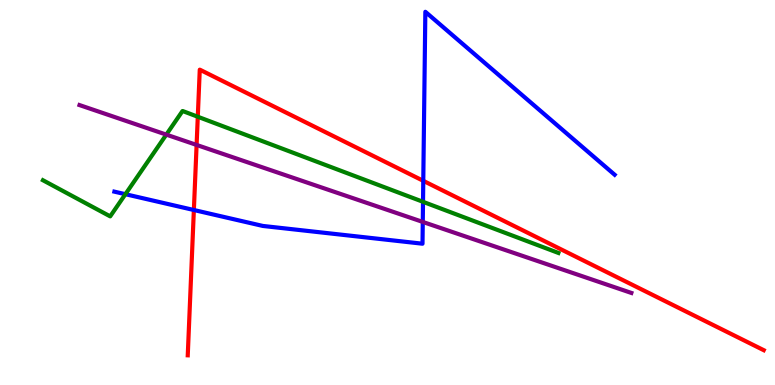[{'lines': ['blue', 'red'], 'intersections': [{'x': 2.5, 'y': 4.55}, {'x': 5.46, 'y': 5.3}]}, {'lines': ['green', 'red'], 'intersections': [{'x': 2.55, 'y': 6.97}]}, {'lines': ['purple', 'red'], 'intersections': [{'x': 2.54, 'y': 6.24}]}, {'lines': ['blue', 'green'], 'intersections': [{'x': 1.62, 'y': 4.96}, {'x': 5.46, 'y': 4.76}]}, {'lines': ['blue', 'purple'], 'intersections': [{'x': 5.46, 'y': 4.24}]}, {'lines': ['green', 'purple'], 'intersections': [{'x': 2.15, 'y': 6.5}]}]